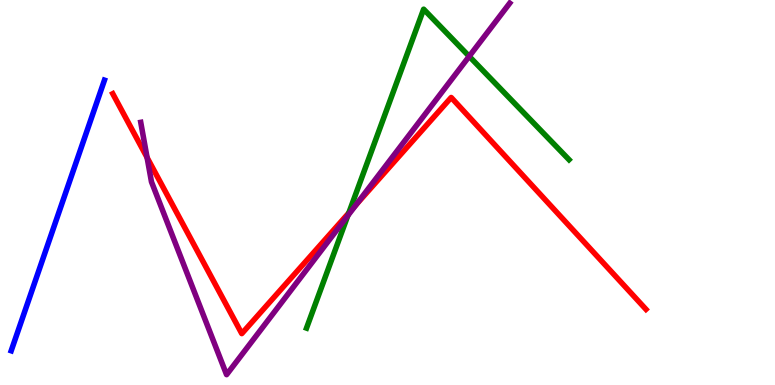[{'lines': ['blue', 'red'], 'intersections': []}, {'lines': ['green', 'red'], 'intersections': [{'x': 4.5, 'y': 4.47}]}, {'lines': ['purple', 'red'], 'intersections': [{'x': 1.9, 'y': 5.91}, {'x': 4.6, 'y': 4.69}]}, {'lines': ['blue', 'green'], 'intersections': []}, {'lines': ['blue', 'purple'], 'intersections': []}, {'lines': ['green', 'purple'], 'intersections': [{'x': 4.49, 'y': 4.4}, {'x': 6.05, 'y': 8.54}]}]